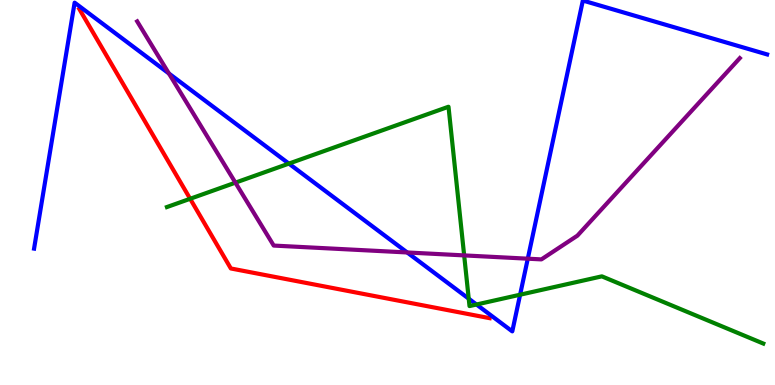[{'lines': ['blue', 'red'], 'intersections': []}, {'lines': ['green', 'red'], 'intersections': [{'x': 2.45, 'y': 4.84}]}, {'lines': ['purple', 'red'], 'intersections': []}, {'lines': ['blue', 'green'], 'intersections': [{'x': 3.73, 'y': 5.75}, {'x': 6.05, 'y': 2.24}, {'x': 6.15, 'y': 2.09}, {'x': 6.71, 'y': 2.35}]}, {'lines': ['blue', 'purple'], 'intersections': [{'x': 2.18, 'y': 8.09}, {'x': 5.25, 'y': 3.44}, {'x': 6.81, 'y': 3.28}]}, {'lines': ['green', 'purple'], 'intersections': [{'x': 3.04, 'y': 5.26}, {'x': 5.99, 'y': 3.37}]}]